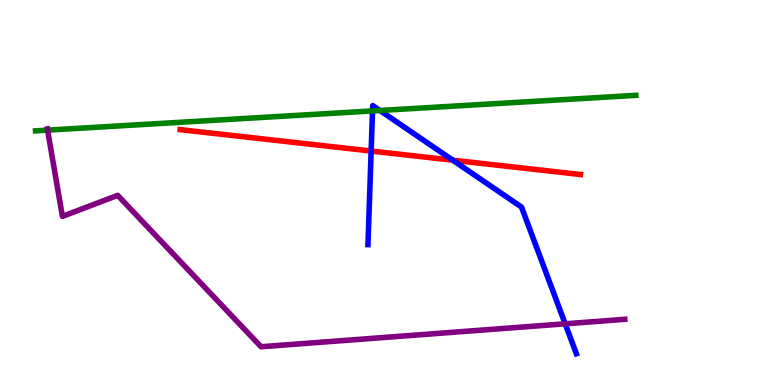[{'lines': ['blue', 'red'], 'intersections': [{'x': 4.79, 'y': 6.08}, {'x': 5.84, 'y': 5.84}]}, {'lines': ['green', 'red'], 'intersections': []}, {'lines': ['purple', 'red'], 'intersections': []}, {'lines': ['blue', 'green'], 'intersections': [{'x': 4.81, 'y': 7.12}, {'x': 4.9, 'y': 7.13}]}, {'lines': ['blue', 'purple'], 'intersections': [{'x': 7.29, 'y': 1.59}]}, {'lines': ['green', 'purple'], 'intersections': [{'x': 0.614, 'y': 6.62}]}]